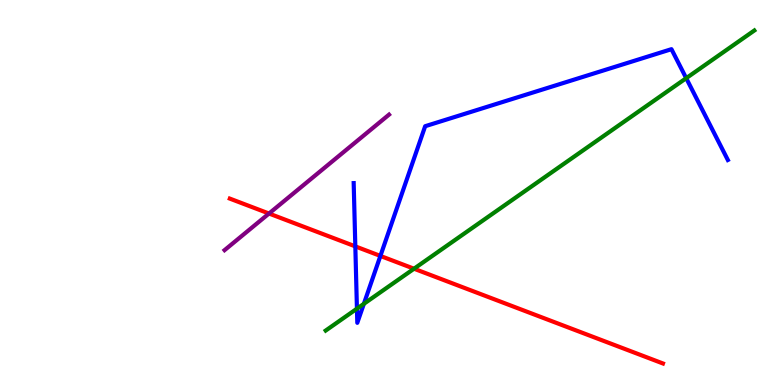[{'lines': ['blue', 'red'], 'intersections': [{'x': 4.58, 'y': 3.6}, {'x': 4.91, 'y': 3.35}]}, {'lines': ['green', 'red'], 'intersections': [{'x': 5.34, 'y': 3.02}]}, {'lines': ['purple', 'red'], 'intersections': [{'x': 3.47, 'y': 4.45}]}, {'lines': ['blue', 'green'], 'intersections': [{'x': 4.61, 'y': 1.98}, {'x': 4.69, 'y': 2.11}, {'x': 8.85, 'y': 7.97}]}, {'lines': ['blue', 'purple'], 'intersections': []}, {'lines': ['green', 'purple'], 'intersections': []}]